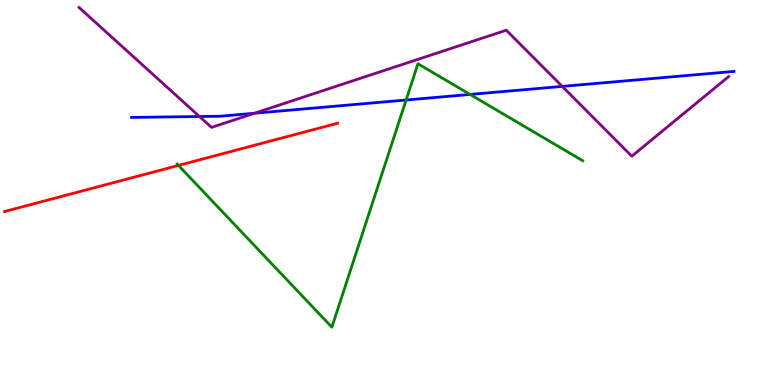[{'lines': ['blue', 'red'], 'intersections': []}, {'lines': ['green', 'red'], 'intersections': [{'x': 2.3, 'y': 5.7}]}, {'lines': ['purple', 'red'], 'intersections': []}, {'lines': ['blue', 'green'], 'intersections': [{'x': 5.24, 'y': 7.4}, {'x': 6.07, 'y': 7.55}]}, {'lines': ['blue', 'purple'], 'intersections': [{'x': 2.57, 'y': 6.97}, {'x': 3.28, 'y': 7.06}, {'x': 7.25, 'y': 7.76}]}, {'lines': ['green', 'purple'], 'intersections': []}]